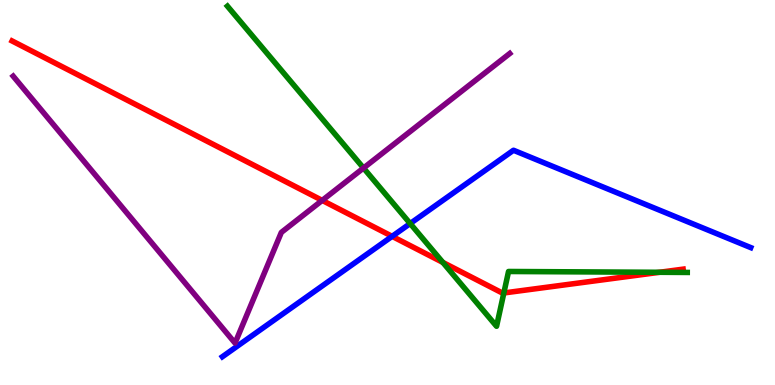[{'lines': ['blue', 'red'], 'intersections': [{'x': 5.06, 'y': 3.86}]}, {'lines': ['green', 'red'], 'intersections': [{'x': 5.71, 'y': 3.18}, {'x': 6.5, 'y': 2.39}, {'x': 8.51, 'y': 2.93}]}, {'lines': ['purple', 'red'], 'intersections': [{'x': 4.16, 'y': 4.8}]}, {'lines': ['blue', 'green'], 'intersections': [{'x': 5.29, 'y': 4.19}]}, {'lines': ['blue', 'purple'], 'intersections': []}, {'lines': ['green', 'purple'], 'intersections': [{'x': 4.69, 'y': 5.64}]}]